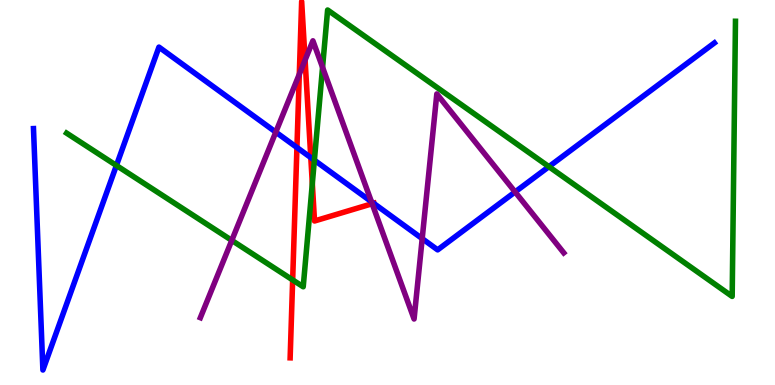[{'lines': ['blue', 'red'], 'intersections': [{'x': 3.83, 'y': 6.17}, {'x': 4.01, 'y': 5.91}, {'x': 4.82, 'y': 4.72}]}, {'lines': ['green', 'red'], 'intersections': [{'x': 3.78, 'y': 2.73}, {'x': 4.03, 'y': 5.23}]}, {'lines': ['purple', 'red'], 'intersections': [{'x': 3.86, 'y': 8.07}, {'x': 3.94, 'y': 8.44}, {'x': 4.8, 'y': 4.71}]}, {'lines': ['blue', 'green'], 'intersections': [{'x': 1.5, 'y': 5.7}, {'x': 4.06, 'y': 5.84}, {'x': 7.08, 'y': 5.67}]}, {'lines': ['blue', 'purple'], 'intersections': [{'x': 3.56, 'y': 6.57}, {'x': 4.79, 'y': 4.76}, {'x': 5.45, 'y': 3.8}, {'x': 6.65, 'y': 5.01}]}, {'lines': ['green', 'purple'], 'intersections': [{'x': 2.99, 'y': 3.76}, {'x': 4.16, 'y': 8.25}]}]